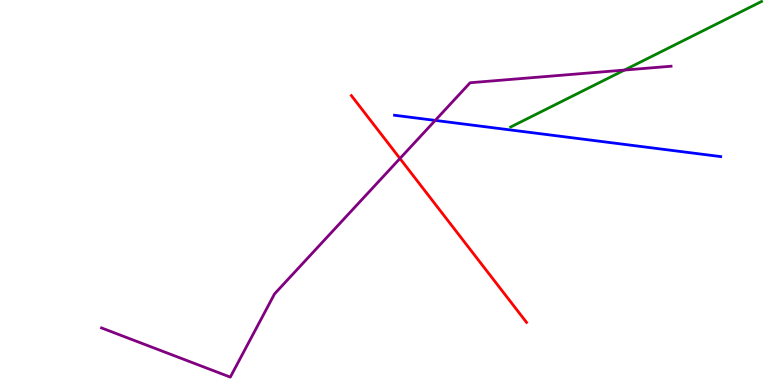[{'lines': ['blue', 'red'], 'intersections': []}, {'lines': ['green', 'red'], 'intersections': []}, {'lines': ['purple', 'red'], 'intersections': [{'x': 5.16, 'y': 5.88}]}, {'lines': ['blue', 'green'], 'intersections': []}, {'lines': ['blue', 'purple'], 'intersections': [{'x': 5.62, 'y': 6.87}]}, {'lines': ['green', 'purple'], 'intersections': [{'x': 8.06, 'y': 8.18}]}]